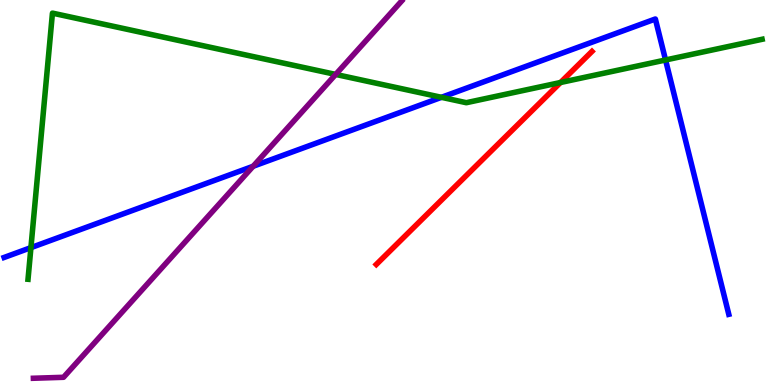[{'lines': ['blue', 'red'], 'intersections': []}, {'lines': ['green', 'red'], 'intersections': [{'x': 7.23, 'y': 7.86}]}, {'lines': ['purple', 'red'], 'intersections': []}, {'lines': ['blue', 'green'], 'intersections': [{'x': 0.399, 'y': 3.57}, {'x': 5.7, 'y': 7.47}, {'x': 8.59, 'y': 8.44}]}, {'lines': ['blue', 'purple'], 'intersections': [{'x': 3.27, 'y': 5.68}]}, {'lines': ['green', 'purple'], 'intersections': [{'x': 4.33, 'y': 8.07}]}]